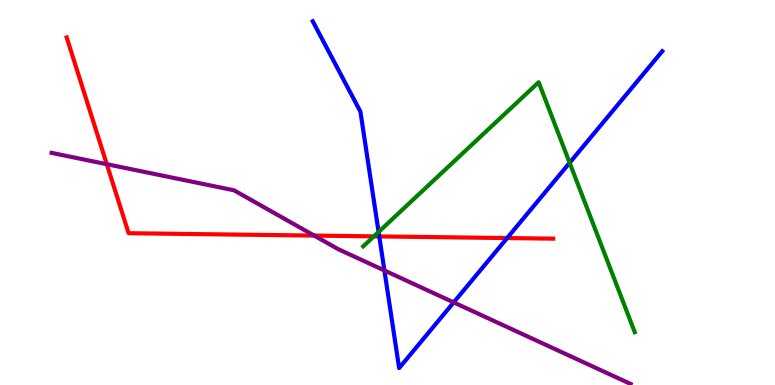[{'lines': ['blue', 'red'], 'intersections': [{'x': 4.89, 'y': 3.86}, {'x': 6.54, 'y': 3.82}]}, {'lines': ['green', 'red'], 'intersections': [{'x': 4.82, 'y': 3.86}]}, {'lines': ['purple', 'red'], 'intersections': [{'x': 1.38, 'y': 5.73}, {'x': 4.05, 'y': 3.88}]}, {'lines': ['blue', 'green'], 'intersections': [{'x': 4.89, 'y': 3.98}, {'x': 7.35, 'y': 5.77}]}, {'lines': ['blue', 'purple'], 'intersections': [{'x': 4.96, 'y': 2.97}, {'x': 5.85, 'y': 2.15}]}, {'lines': ['green', 'purple'], 'intersections': []}]